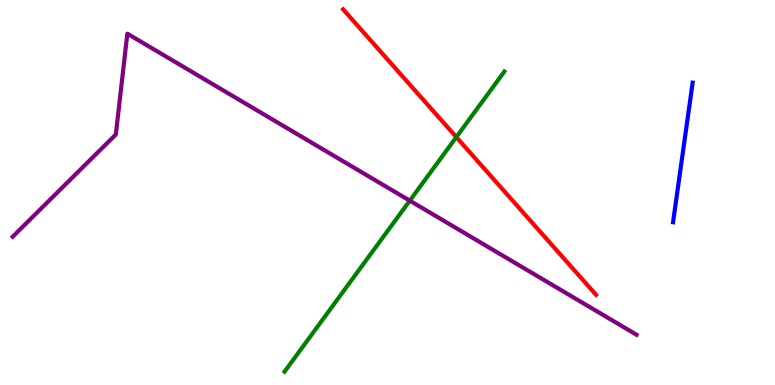[{'lines': ['blue', 'red'], 'intersections': []}, {'lines': ['green', 'red'], 'intersections': [{'x': 5.89, 'y': 6.44}]}, {'lines': ['purple', 'red'], 'intersections': []}, {'lines': ['blue', 'green'], 'intersections': []}, {'lines': ['blue', 'purple'], 'intersections': []}, {'lines': ['green', 'purple'], 'intersections': [{'x': 5.29, 'y': 4.79}]}]